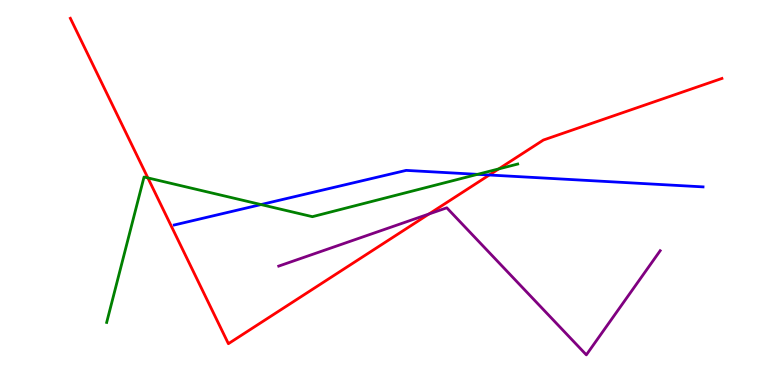[{'lines': ['blue', 'red'], 'intersections': [{'x': 6.31, 'y': 5.45}]}, {'lines': ['green', 'red'], 'intersections': [{'x': 1.91, 'y': 5.38}, {'x': 6.44, 'y': 5.61}]}, {'lines': ['purple', 'red'], 'intersections': [{'x': 5.54, 'y': 4.44}]}, {'lines': ['blue', 'green'], 'intersections': [{'x': 3.37, 'y': 4.69}, {'x': 6.16, 'y': 5.47}]}, {'lines': ['blue', 'purple'], 'intersections': []}, {'lines': ['green', 'purple'], 'intersections': []}]